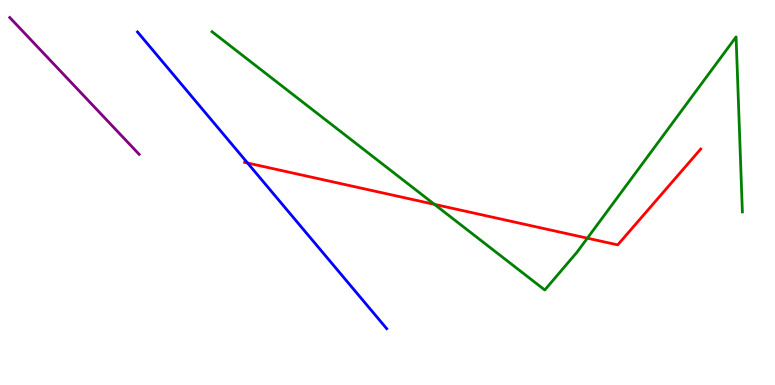[{'lines': ['blue', 'red'], 'intersections': [{'x': 3.19, 'y': 5.77}]}, {'lines': ['green', 'red'], 'intersections': [{'x': 5.61, 'y': 4.69}, {'x': 7.58, 'y': 3.81}]}, {'lines': ['purple', 'red'], 'intersections': []}, {'lines': ['blue', 'green'], 'intersections': []}, {'lines': ['blue', 'purple'], 'intersections': []}, {'lines': ['green', 'purple'], 'intersections': []}]